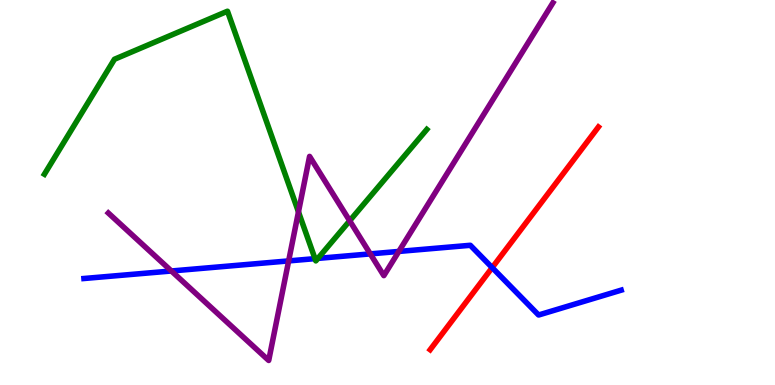[{'lines': ['blue', 'red'], 'intersections': [{'x': 6.35, 'y': 3.05}]}, {'lines': ['green', 'red'], 'intersections': []}, {'lines': ['purple', 'red'], 'intersections': []}, {'lines': ['blue', 'green'], 'intersections': [{'x': 4.06, 'y': 3.28}, {'x': 4.1, 'y': 3.29}]}, {'lines': ['blue', 'purple'], 'intersections': [{'x': 2.21, 'y': 2.96}, {'x': 3.72, 'y': 3.22}, {'x': 4.78, 'y': 3.41}, {'x': 5.15, 'y': 3.47}]}, {'lines': ['green', 'purple'], 'intersections': [{'x': 3.85, 'y': 4.5}, {'x': 4.51, 'y': 4.27}]}]